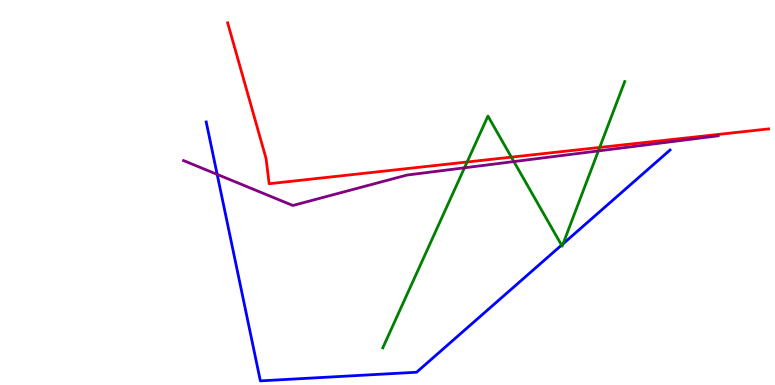[{'lines': ['blue', 'red'], 'intersections': []}, {'lines': ['green', 'red'], 'intersections': [{'x': 6.03, 'y': 5.79}, {'x': 6.6, 'y': 5.92}, {'x': 7.74, 'y': 6.17}]}, {'lines': ['purple', 'red'], 'intersections': []}, {'lines': ['blue', 'green'], 'intersections': [{'x': 7.25, 'y': 3.63}, {'x': 7.27, 'y': 3.67}]}, {'lines': ['blue', 'purple'], 'intersections': [{'x': 2.8, 'y': 5.47}]}, {'lines': ['green', 'purple'], 'intersections': [{'x': 5.99, 'y': 5.64}, {'x': 6.63, 'y': 5.8}, {'x': 7.72, 'y': 6.08}]}]